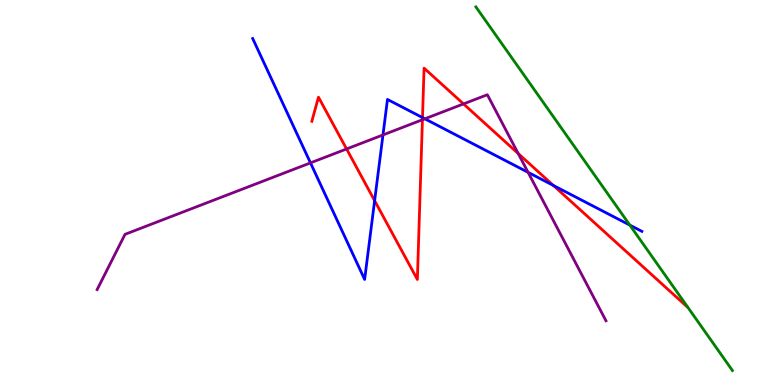[{'lines': ['blue', 'red'], 'intersections': [{'x': 4.83, 'y': 4.79}, {'x': 5.45, 'y': 6.95}, {'x': 7.14, 'y': 5.18}]}, {'lines': ['green', 'red'], 'intersections': []}, {'lines': ['purple', 'red'], 'intersections': [{'x': 4.47, 'y': 6.13}, {'x': 5.45, 'y': 6.89}, {'x': 5.98, 'y': 7.3}, {'x': 6.69, 'y': 6.01}]}, {'lines': ['blue', 'green'], 'intersections': [{'x': 8.13, 'y': 4.15}]}, {'lines': ['blue', 'purple'], 'intersections': [{'x': 4.01, 'y': 5.77}, {'x': 4.94, 'y': 6.5}, {'x': 5.48, 'y': 6.91}, {'x': 6.81, 'y': 5.52}]}, {'lines': ['green', 'purple'], 'intersections': []}]